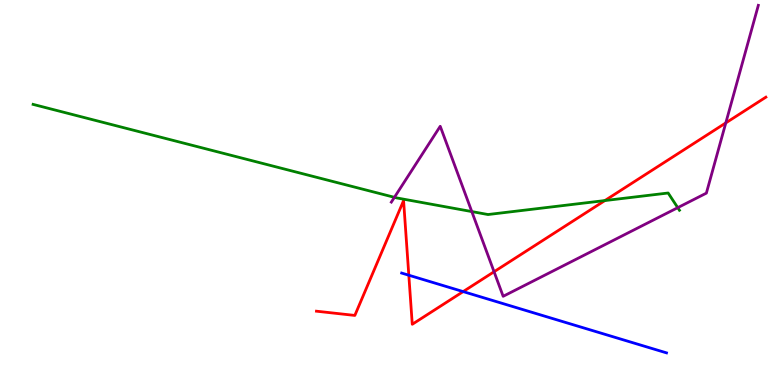[{'lines': ['blue', 'red'], 'intersections': [{'x': 5.28, 'y': 2.85}, {'x': 5.98, 'y': 2.43}]}, {'lines': ['green', 'red'], 'intersections': [{'x': 7.81, 'y': 4.79}]}, {'lines': ['purple', 'red'], 'intersections': [{'x': 6.38, 'y': 2.94}, {'x': 9.37, 'y': 6.81}]}, {'lines': ['blue', 'green'], 'intersections': []}, {'lines': ['blue', 'purple'], 'intersections': []}, {'lines': ['green', 'purple'], 'intersections': [{'x': 5.09, 'y': 4.87}, {'x': 6.09, 'y': 4.5}, {'x': 8.75, 'y': 4.61}]}]